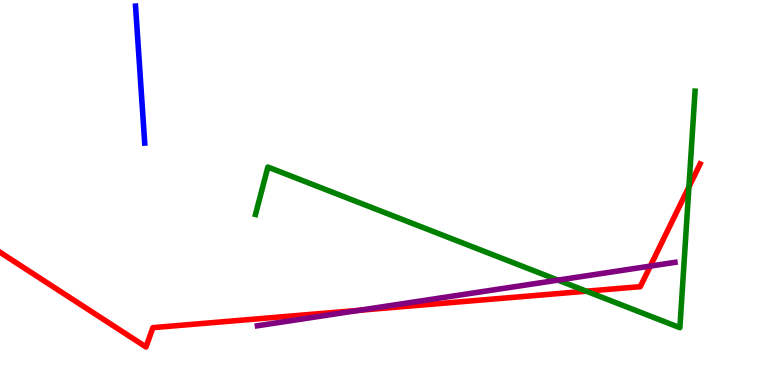[{'lines': ['blue', 'red'], 'intersections': []}, {'lines': ['green', 'red'], 'intersections': [{'x': 7.57, 'y': 2.44}, {'x': 8.89, 'y': 5.14}]}, {'lines': ['purple', 'red'], 'intersections': [{'x': 4.64, 'y': 1.94}, {'x': 8.39, 'y': 3.09}]}, {'lines': ['blue', 'green'], 'intersections': []}, {'lines': ['blue', 'purple'], 'intersections': []}, {'lines': ['green', 'purple'], 'intersections': [{'x': 7.2, 'y': 2.72}]}]